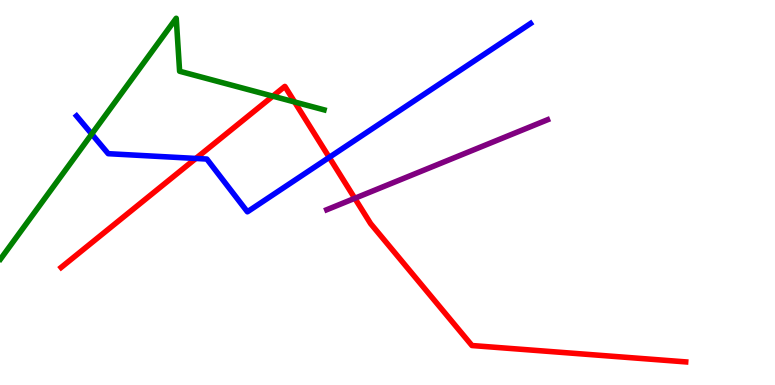[{'lines': ['blue', 'red'], 'intersections': [{'x': 2.53, 'y': 5.88}, {'x': 4.25, 'y': 5.91}]}, {'lines': ['green', 'red'], 'intersections': [{'x': 3.52, 'y': 7.5}, {'x': 3.8, 'y': 7.35}]}, {'lines': ['purple', 'red'], 'intersections': [{'x': 4.58, 'y': 4.85}]}, {'lines': ['blue', 'green'], 'intersections': [{'x': 1.18, 'y': 6.52}]}, {'lines': ['blue', 'purple'], 'intersections': []}, {'lines': ['green', 'purple'], 'intersections': []}]